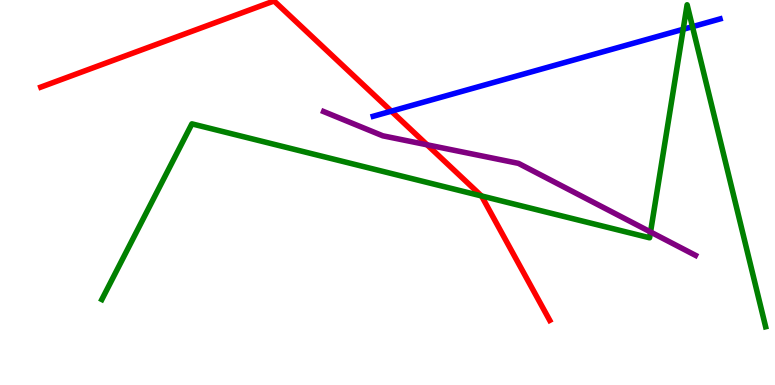[{'lines': ['blue', 'red'], 'intersections': [{'x': 5.05, 'y': 7.11}]}, {'lines': ['green', 'red'], 'intersections': [{'x': 6.21, 'y': 4.91}]}, {'lines': ['purple', 'red'], 'intersections': [{'x': 5.51, 'y': 6.24}]}, {'lines': ['blue', 'green'], 'intersections': [{'x': 8.82, 'y': 9.24}, {'x': 8.94, 'y': 9.31}]}, {'lines': ['blue', 'purple'], 'intersections': []}, {'lines': ['green', 'purple'], 'intersections': [{'x': 8.39, 'y': 3.97}]}]